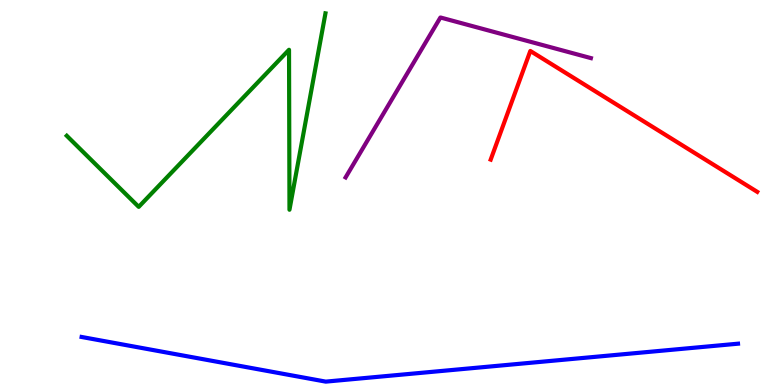[{'lines': ['blue', 'red'], 'intersections': []}, {'lines': ['green', 'red'], 'intersections': []}, {'lines': ['purple', 'red'], 'intersections': []}, {'lines': ['blue', 'green'], 'intersections': []}, {'lines': ['blue', 'purple'], 'intersections': []}, {'lines': ['green', 'purple'], 'intersections': []}]